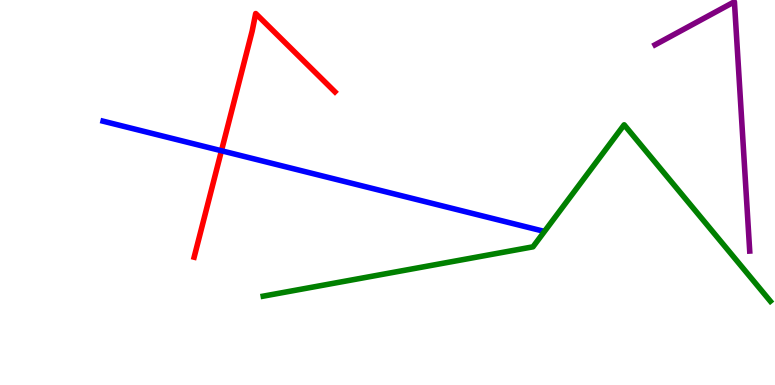[{'lines': ['blue', 'red'], 'intersections': [{'x': 2.86, 'y': 6.08}]}, {'lines': ['green', 'red'], 'intersections': []}, {'lines': ['purple', 'red'], 'intersections': []}, {'lines': ['blue', 'green'], 'intersections': []}, {'lines': ['blue', 'purple'], 'intersections': []}, {'lines': ['green', 'purple'], 'intersections': []}]